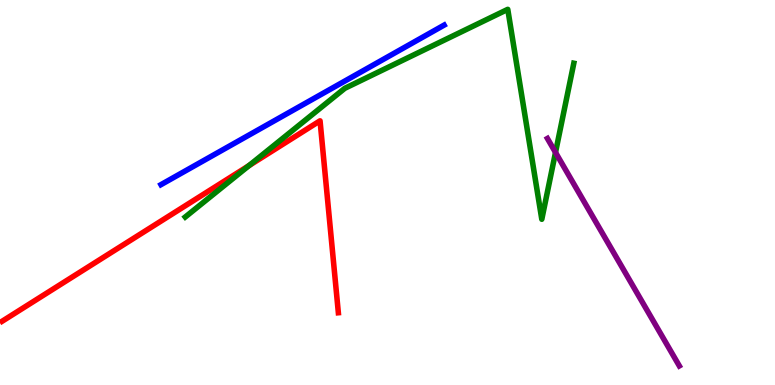[{'lines': ['blue', 'red'], 'intersections': []}, {'lines': ['green', 'red'], 'intersections': [{'x': 3.21, 'y': 5.7}]}, {'lines': ['purple', 'red'], 'intersections': []}, {'lines': ['blue', 'green'], 'intersections': []}, {'lines': ['blue', 'purple'], 'intersections': []}, {'lines': ['green', 'purple'], 'intersections': [{'x': 7.17, 'y': 6.04}]}]